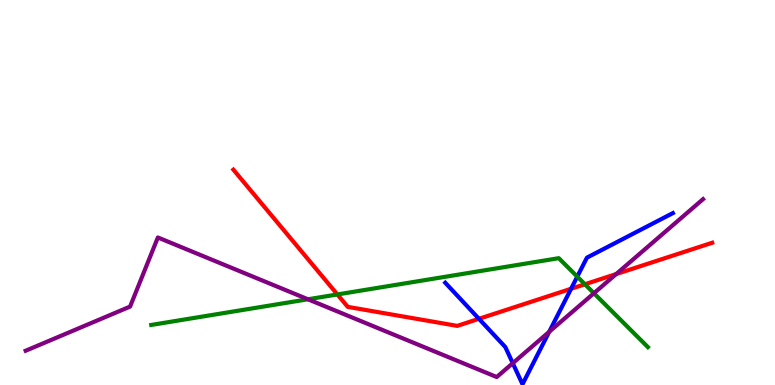[{'lines': ['blue', 'red'], 'intersections': [{'x': 6.18, 'y': 1.72}, {'x': 7.37, 'y': 2.5}]}, {'lines': ['green', 'red'], 'intersections': [{'x': 4.35, 'y': 2.35}, {'x': 7.55, 'y': 2.62}]}, {'lines': ['purple', 'red'], 'intersections': [{'x': 7.95, 'y': 2.88}]}, {'lines': ['blue', 'green'], 'intersections': [{'x': 7.45, 'y': 2.81}]}, {'lines': ['blue', 'purple'], 'intersections': [{'x': 6.62, 'y': 0.566}, {'x': 7.09, 'y': 1.38}]}, {'lines': ['green', 'purple'], 'intersections': [{'x': 3.97, 'y': 2.23}, {'x': 7.66, 'y': 2.38}]}]